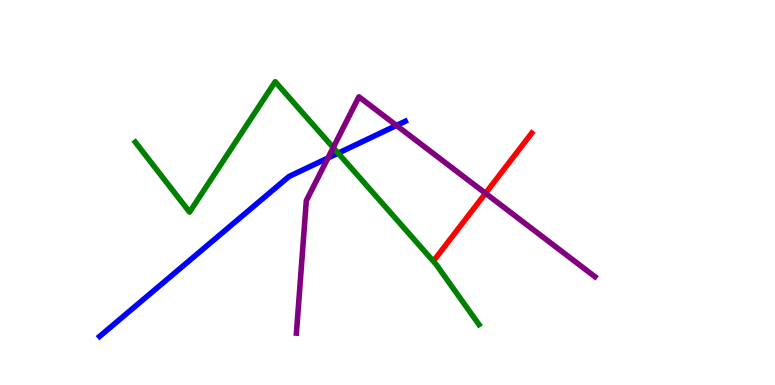[{'lines': ['blue', 'red'], 'intersections': []}, {'lines': ['green', 'red'], 'intersections': []}, {'lines': ['purple', 'red'], 'intersections': [{'x': 6.26, 'y': 4.98}]}, {'lines': ['blue', 'green'], 'intersections': [{'x': 4.36, 'y': 6.02}]}, {'lines': ['blue', 'purple'], 'intersections': [{'x': 4.23, 'y': 5.9}, {'x': 5.12, 'y': 6.74}]}, {'lines': ['green', 'purple'], 'intersections': [{'x': 4.3, 'y': 6.17}]}]